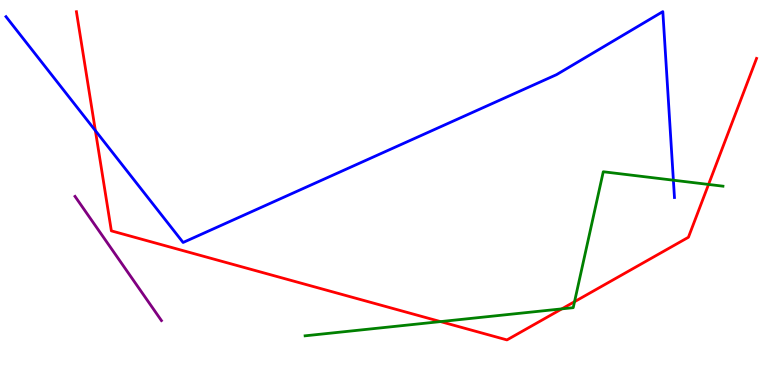[{'lines': ['blue', 'red'], 'intersections': [{'x': 1.23, 'y': 6.61}]}, {'lines': ['green', 'red'], 'intersections': [{'x': 5.68, 'y': 1.65}, {'x': 7.25, 'y': 1.98}, {'x': 7.41, 'y': 2.16}, {'x': 9.14, 'y': 5.21}]}, {'lines': ['purple', 'red'], 'intersections': []}, {'lines': ['blue', 'green'], 'intersections': [{'x': 8.69, 'y': 5.32}]}, {'lines': ['blue', 'purple'], 'intersections': []}, {'lines': ['green', 'purple'], 'intersections': []}]